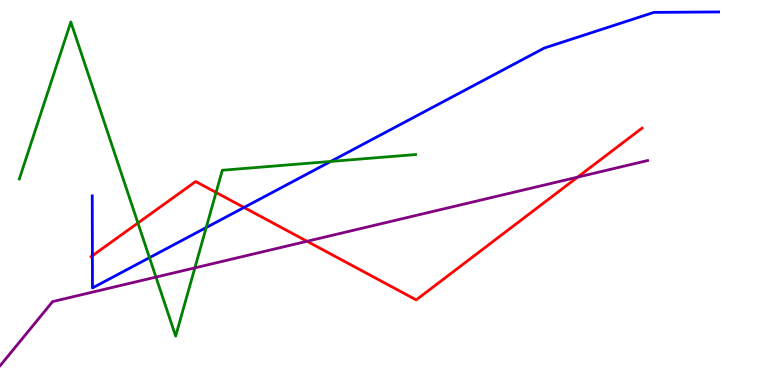[{'lines': ['blue', 'red'], 'intersections': [{'x': 1.19, 'y': 3.36}, {'x': 3.15, 'y': 4.61}]}, {'lines': ['green', 'red'], 'intersections': [{'x': 1.78, 'y': 4.21}, {'x': 2.79, 'y': 5.0}]}, {'lines': ['purple', 'red'], 'intersections': [{'x': 3.96, 'y': 3.73}, {'x': 7.45, 'y': 5.4}]}, {'lines': ['blue', 'green'], 'intersections': [{'x': 1.93, 'y': 3.31}, {'x': 2.66, 'y': 4.09}, {'x': 4.27, 'y': 5.81}]}, {'lines': ['blue', 'purple'], 'intersections': []}, {'lines': ['green', 'purple'], 'intersections': [{'x': 2.01, 'y': 2.8}, {'x': 2.51, 'y': 3.04}]}]